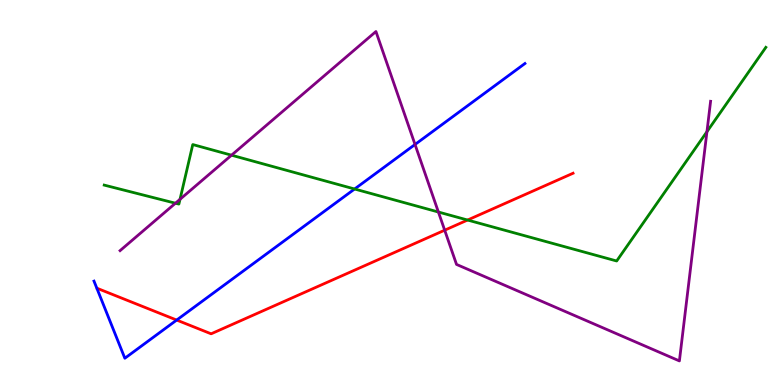[{'lines': ['blue', 'red'], 'intersections': [{'x': 2.28, 'y': 1.69}]}, {'lines': ['green', 'red'], 'intersections': [{'x': 6.03, 'y': 4.28}]}, {'lines': ['purple', 'red'], 'intersections': [{'x': 5.74, 'y': 4.02}]}, {'lines': ['blue', 'green'], 'intersections': [{'x': 4.58, 'y': 5.09}]}, {'lines': ['blue', 'purple'], 'intersections': [{'x': 5.36, 'y': 6.25}]}, {'lines': ['green', 'purple'], 'intersections': [{'x': 2.26, 'y': 4.72}, {'x': 2.32, 'y': 4.82}, {'x': 2.99, 'y': 5.97}, {'x': 5.66, 'y': 4.49}, {'x': 9.12, 'y': 6.58}]}]